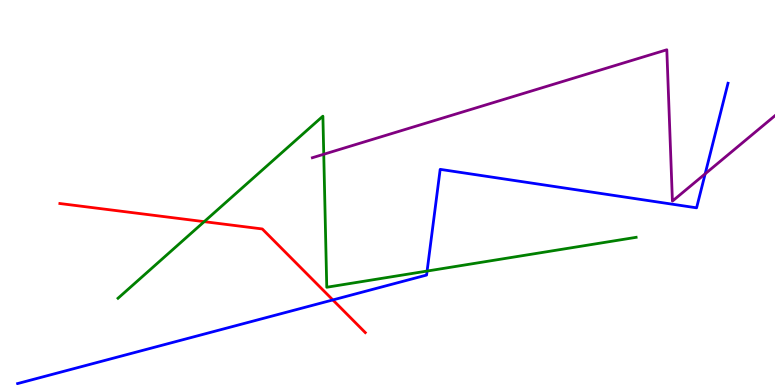[{'lines': ['blue', 'red'], 'intersections': [{'x': 4.29, 'y': 2.21}]}, {'lines': ['green', 'red'], 'intersections': [{'x': 2.63, 'y': 4.24}]}, {'lines': ['purple', 'red'], 'intersections': []}, {'lines': ['blue', 'green'], 'intersections': [{'x': 5.51, 'y': 2.96}]}, {'lines': ['blue', 'purple'], 'intersections': [{'x': 9.1, 'y': 5.48}]}, {'lines': ['green', 'purple'], 'intersections': [{'x': 4.18, 'y': 5.99}]}]